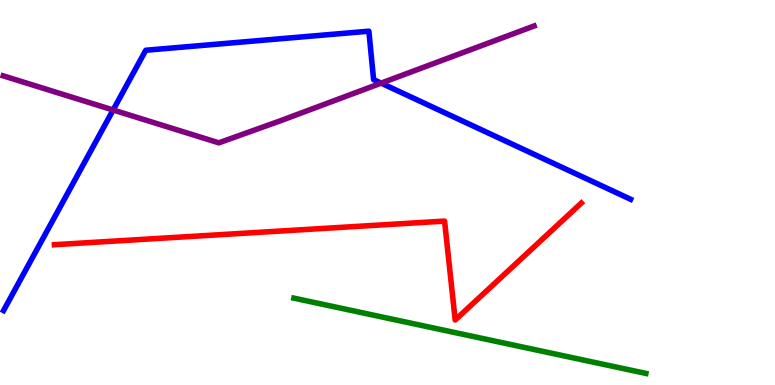[{'lines': ['blue', 'red'], 'intersections': []}, {'lines': ['green', 'red'], 'intersections': []}, {'lines': ['purple', 'red'], 'intersections': []}, {'lines': ['blue', 'green'], 'intersections': []}, {'lines': ['blue', 'purple'], 'intersections': [{'x': 1.46, 'y': 7.14}, {'x': 4.92, 'y': 7.84}]}, {'lines': ['green', 'purple'], 'intersections': []}]